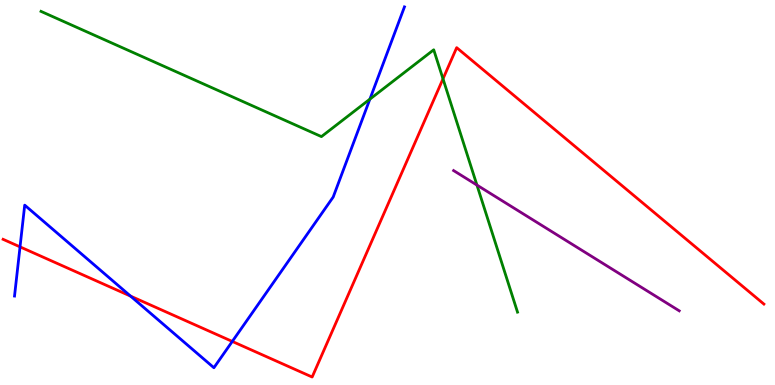[{'lines': ['blue', 'red'], 'intersections': [{'x': 0.258, 'y': 3.59}, {'x': 1.68, 'y': 2.31}, {'x': 3.0, 'y': 1.13}]}, {'lines': ['green', 'red'], 'intersections': [{'x': 5.72, 'y': 7.95}]}, {'lines': ['purple', 'red'], 'intersections': []}, {'lines': ['blue', 'green'], 'intersections': [{'x': 4.77, 'y': 7.42}]}, {'lines': ['blue', 'purple'], 'intersections': []}, {'lines': ['green', 'purple'], 'intersections': [{'x': 6.15, 'y': 5.19}]}]